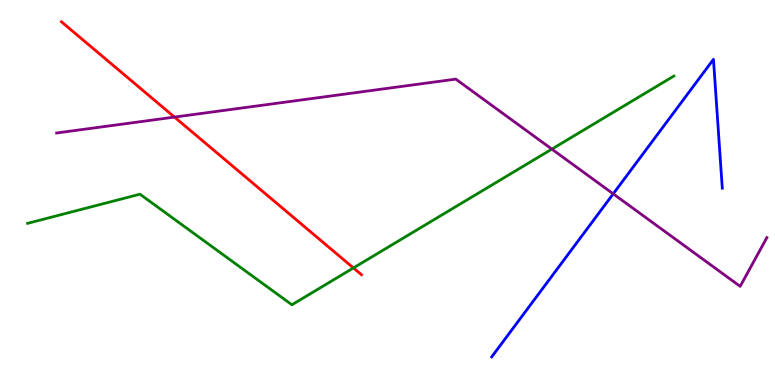[{'lines': ['blue', 'red'], 'intersections': []}, {'lines': ['green', 'red'], 'intersections': [{'x': 4.56, 'y': 3.04}]}, {'lines': ['purple', 'red'], 'intersections': [{'x': 2.25, 'y': 6.96}]}, {'lines': ['blue', 'green'], 'intersections': []}, {'lines': ['blue', 'purple'], 'intersections': [{'x': 7.91, 'y': 4.97}]}, {'lines': ['green', 'purple'], 'intersections': [{'x': 7.12, 'y': 6.13}]}]